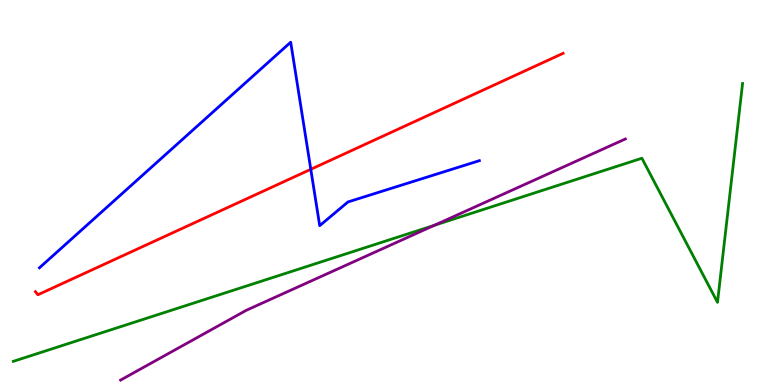[{'lines': ['blue', 'red'], 'intersections': [{'x': 4.01, 'y': 5.6}]}, {'lines': ['green', 'red'], 'intersections': []}, {'lines': ['purple', 'red'], 'intersections': []}, {'lines': ['blue', 'green'], 'intersections': []}, {'lines': ['blue', 'purple'], 'intersections': []}, {'lines': ['green', 'purple'], 'intersections': [{'x': 5.6, 'y': 4.15}]}]